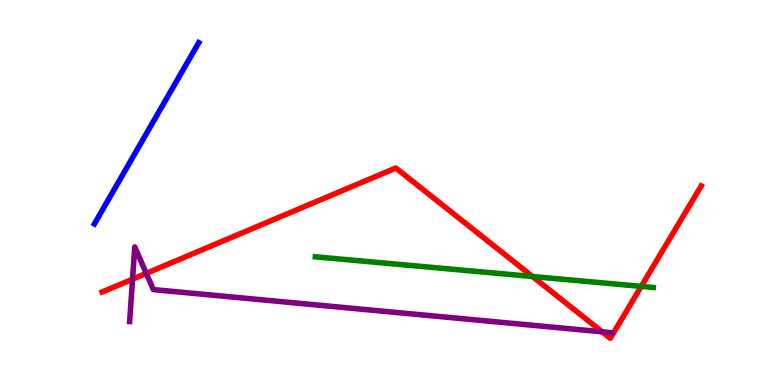[{'lines': ['blue', 'red'], 'intersections': []}, {'lines': ['green', 'red'], 'intersections': [{'x': 6.87, 'y': 2.82}, {'x': 8.27, 'y': 2.56}]}, {'lines': ['purple', 'red'], 'intersections': [{'x': 1.71, 'y': 2.75}, {'x': 1.89, 'y': 2.9}, {'x': 7.77, 'y': 1.38}]}, {'lines': ['blue', 'green'], 'intersections': []}, {'lines': ['blue', 'purple'], 'intersections': []}, {'lines': ['green', 'purple'], 'intersections': []}]